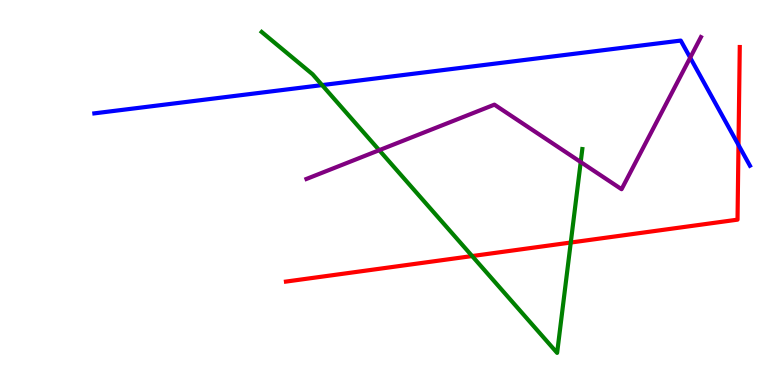[{'lines': ['blue', 'red'], 'intersections': [{'x': 9.53, 'y': 6.23}]}, {'lines': ['green', 'red'], 'intersections': [{'x': 6.09, 'y': 3.35}, {'x': 7.36, 'y': 3.7}]}, {'lines': ['purple', 'red'], 'intersections': []}, {'lines': ['blue', 'green'], 'intersections': [{'x': 4.16, 'y': 7.79}]}, {'lines': ['blue', 'purple'], 'intersections': [{'x': 8.91, 'y': 8.5}]}, {'lines': ['green', 'purple'], 'intersections': [{'x': 4.89, 'y': 6.1}, {'x': 7.49, 'y': 5.79}]}]